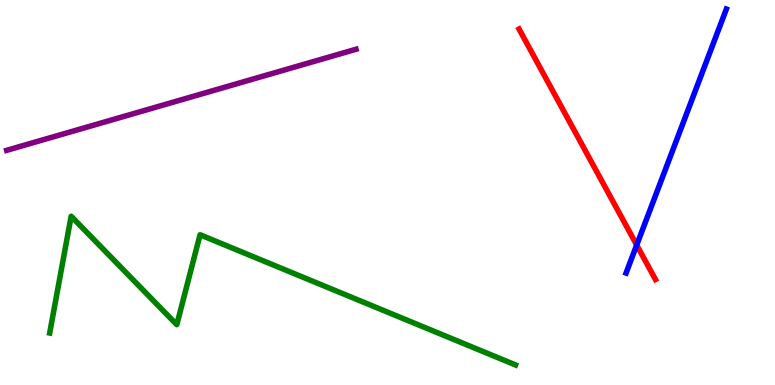[{'lines': ['blue', 'red'], 'intersections': [{'x': 8.22, 'y': 3.64}]}, {'lines': ['green', 'red'], 'intersections': []}, {'lines': ['purple', 'red'], 'intersections': []}, {'lines': ['blue', 'green'], 'intersections': []}, {'lines': ['blue', 'purple'], 'intersections': []}, {'lines': ['green', 'purple'], 'intersections': []}]